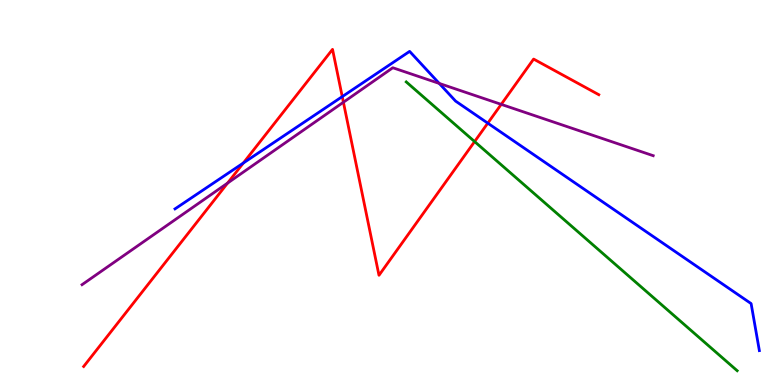[{'lines': ['blue', 'red'], 'intersections': [{'x': 3.14, 'y': 5.77}, {'x': 4.42, 'y': 7.49}, {'x': 6.29, 'y': 6.8}]}, {'lines': ['green', 'red'], 'intersections': [{'x': 6.12, 'y': 6.32}]}, {'lines': ['purple', 'red'], 'intersections': [{'x': 2.94, 'y': 5.25}, {'x': 4.43, 'y': 7.34}, {'x': 6.47, 'y': 7.29}]}, {'lines': ['blue', 'green'], 'intersections': []}, {'lines': ['blue', 'purple'], 'intersections': [{'x': 5.67, 'y': 7.83}]}, {'lines': ['green', 'purple'], 'intersections': []}]